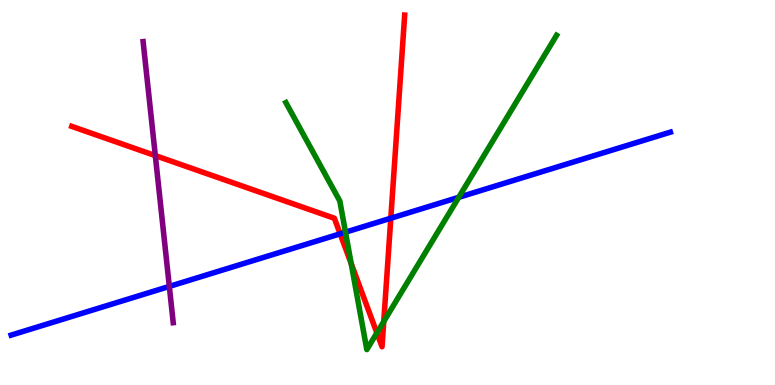[{'lines': ['blue', 'red'], 'intersections': [{'x': 4.39, 'y': 3.93}, {'x': 5.04, 'y': 4.33}]}, {'lines': ['green', 'red'], 'intersections': [{'x': 4.53, 'y': 3.15}, {'x': 4.86, 'y': 1.35}, {'x': 4.95, 'y': 1.65}]}, {'lines': ['purple', 'red'], 'intersections': [{'x': 2.0, 'y': 5.96}]}, {'lines': ['blue', 'green'], 'intersections': [{'x': 4.46, 'y': 3.97}, {'x': 5.92, 'y': 4.88}]}, {'lines': ['blue', 'purple'], 'intersections': [{'x': 2.18, 'y': 2.56}]}, {'lines': ['green', 'purple'], 'intersections': []}]